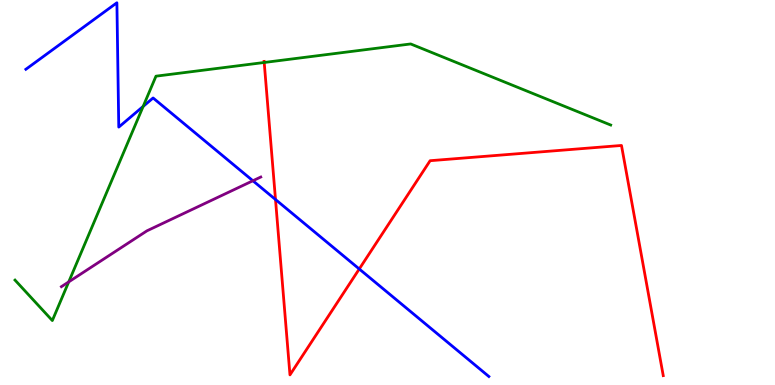[{'lines': ['blue', 'red'], 'intersections': [{'x': 3.55, 'y': 4.82}, {'x': 4.64, 'y': 3.01}]}, {'lines': ['green', 'red'], 'intersections': [{'x': 3.41, 'y': 8.38}]}, {'lines': ['purple', 'red'], 'intersections': []}, {'lines': ['blue', 'green'], 'intersections': [{'x': 1.85, 'y': 7.24}]}, {'lines': ['blue', 'purple'], 'intersections': [{'x': 3.26, 'y': 5.31}]}, {'lines': ['green', 'purple'], 'intersections': [{'x': 0.887, 'y': 2.68}]}]